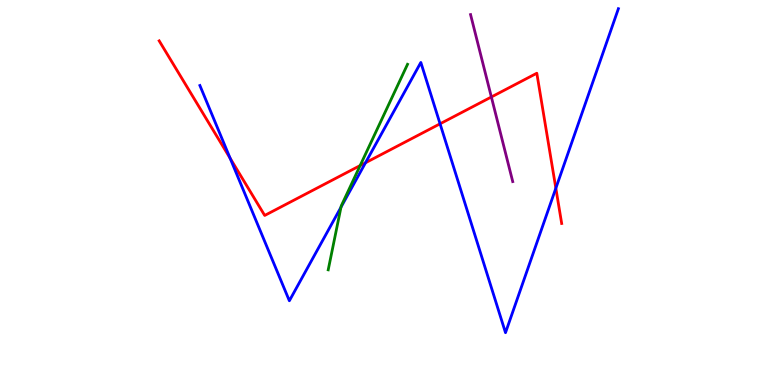[{'lines': ['blue', 'red'], 'intersections': [{'x': 2.97, 'y': 5.89}, {'x': 4.72, 'y': 5.77}, {'x': 5.68, 'y': 6.78}, {'x': 7.17, 'y': 5.11}]}, {'lines': ['green', 'red'], 'intersections': [{'x': 4.65, 'y': 5.7}]}, {'lines': ['purple', 'red'], 'intersections': [{'x': 6.34, 'y': 7.48}]}, {'lines': ['blue', 'green'], 'intersections': [{'x': 4.4, 'y': 4.62}]}, {'lines': ['blue', 'purple'], 'intersections': []}, {'lines': ['green', 'purple'], 'intersections': []}]